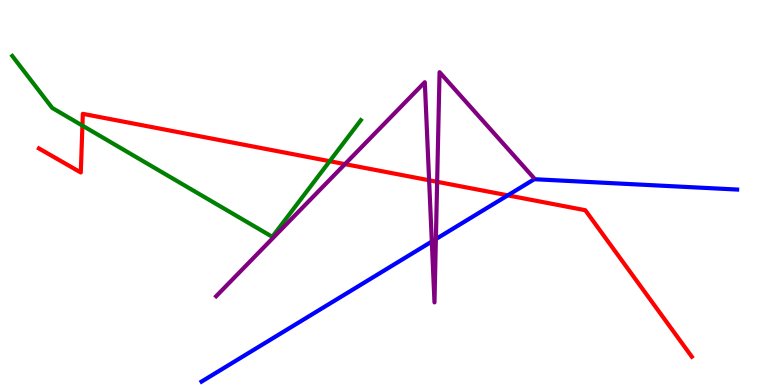[{'lines': ['blue', 'red'], 'intersections': [{'x': 6.55, 'y': 4.93}]}, {'lines': ['green', 'red'], 'intersections': [{'x': 1.06, 'y': 6.74}, {'x': 4.25, 'y': 5.81}]}, {'lines': ['purple', 'red'], 'intersections': [{'x': 4.45, 'y': 5.74}, {'x': 5.54, 'y': 5.32}, {'x': 5.64, 'y': 5.28}]}, {'lines': ['blue', 'green'], 'intersections': []}, {'lines': ['blue', 'purple'], 'intersections': [{'x': 5.57, 'y': 3.73}, {'x': 5.62, 'y': 3.79}]}, {'lines': ['green', 'purple'], 'intersections': []}]